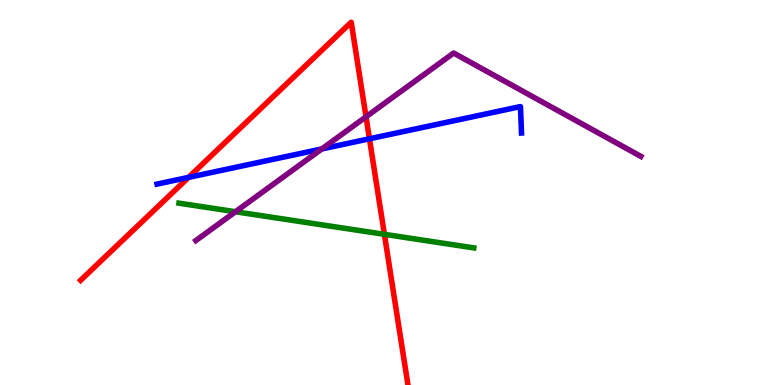[{'lines': ['blue', 'red'], 'intersections': [{'x': 2.43, 'y': 5.39}, {'x': 4.77, 'y': 6.4}]}, {'lines': ['green', 'red'], 'intersections': [{'x': 4.96, 'y': 3.91}]}, {'lines': ['purple', 'red'], 'intersections': [{'x': 4.72, 'y': 6.97}]}, {'lines': ['blue', 'green'], 'intersections': []}, {'lines': ['blue', 'purple'], 'intersections': [{'x': 4.15, 'y': 6.13}]}, {'lines': ['green', 'purple'], 'intersections': [{'x': 3.04, 'y': 4.5}]}]